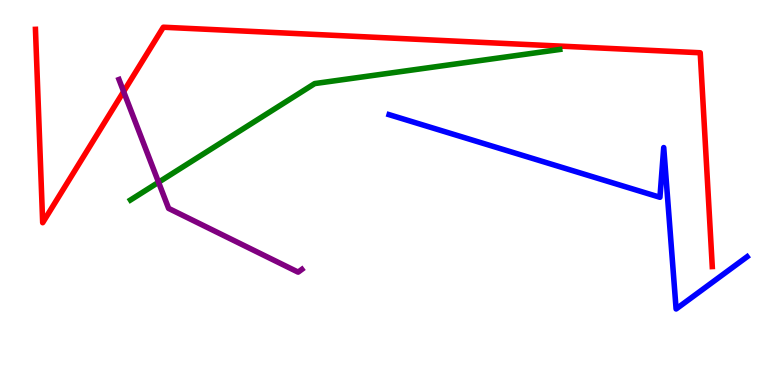[{'lines': ['blue', 'red'], 'intersections': []}, {'lines': ['green', 'red'], 'intersections': []}, {'lines': ['purple', 'red'], 'intersections': [{'x': 1.6, 'y': 7.62}]}, {'lines': ['blue', 'green'], 'intersections': []}, {'lines': ['blue', 'purple'], 'intersections': []}, {'lines': ['green', 'purple'], 'intersections': [{'x': 2.05, 'y': 5.27}]}]